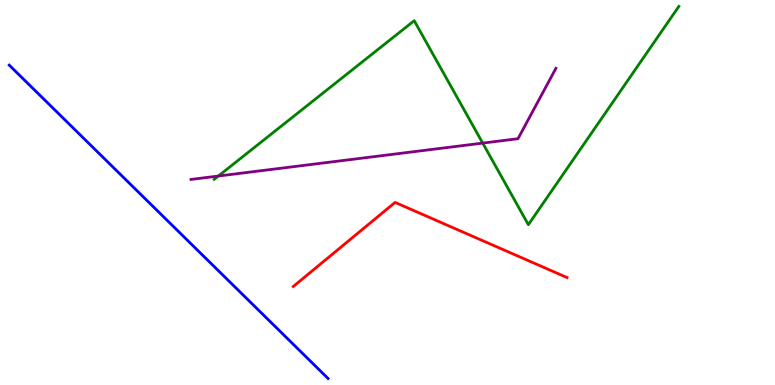[{'lines': ['blue', 'red'], 'intersections': []}, {'lines': ['green', 'red'], 'intersections': []}, {'lines': ['purple', 'red'], 'intersections': []}, {'lines': ['blue', 'green'], 'intersections': []}, {'lines': ['blue', 'purple'], 'intersections': []}, {'lines': ['green', 'purple'], 'intersections': [{'x': 2.82, 'y': 5.43}, {'x': 6.23, 'y': 6.28}]}]